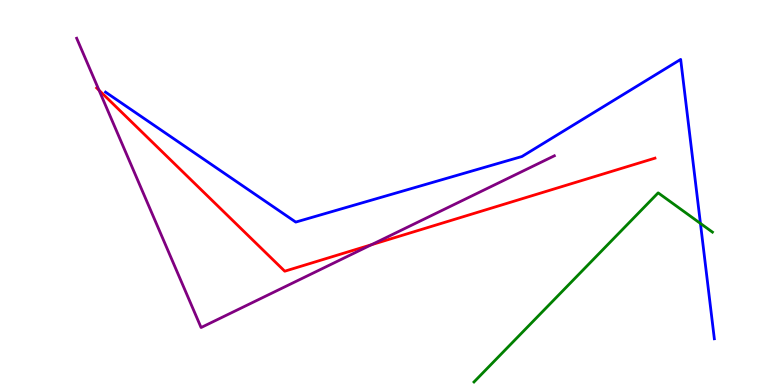[{'lines': ['blue', 'red'], 'intersections': []}, {'lines': ['green', 'red'], 'intersections': []}, {'lines': ['purple', 'red'], 'intersections': [{'x': 1.28, 'y': 7.66}, {'x': 4.79, 'y': 3.64}]}, {'lines': ['blue', 'green'], 'intersections': [{'x': 9.04, 'y': 4.2}]}, {'lines': ['blue', 'purple'], 'intersections': []}, {'lines': ['green', 'purple'], 'intersections': []}]